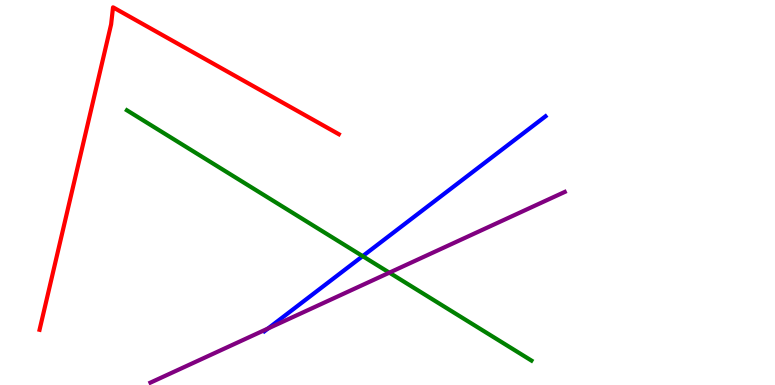[{'lines': ['blue', 'red'], 'intersections': []}, {'lines': ['green', 'red'], 'intersections': []}, {'lines': ['purple', 'red'], 'intersections': []}, {'lines': ['blue', 'green'], 'intersections': [{'x': 4.68, 'y': 3.35}]}, {'lines': ['blue', 'purple'], 'intersections': [{'x': 3.46, 'y': 1.47}]}, {'lines': ['green', 'purple'], 'intersections': [{'x': 5.02, 'y': 2.92}]}]